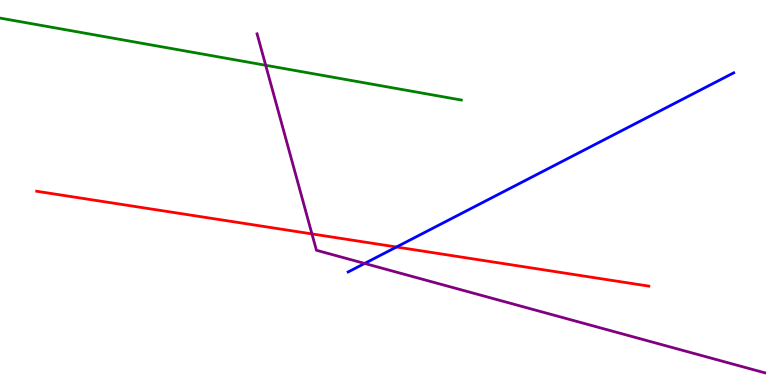[{'lines': ['blue', 'red'], 'intersections': [{'x': 5.12, 'y': 3.58}]}, {'lines': ['green', 'red'], 'intersections': []}, {'lines': ['purple', 'red'], 'intersections': [{'x': 4.03, 'y': 3.92}]}, {'lines': ['blue', 'green'], 'intersections': []}, {'lines': ['blue', 'purple'], 'intersections': [{'x': 4.71, 'y': 3.16}]}, {'lines': ['green', 'purple'], 'intersections': [{'x': 3.43, 'y': 8.3}]}]